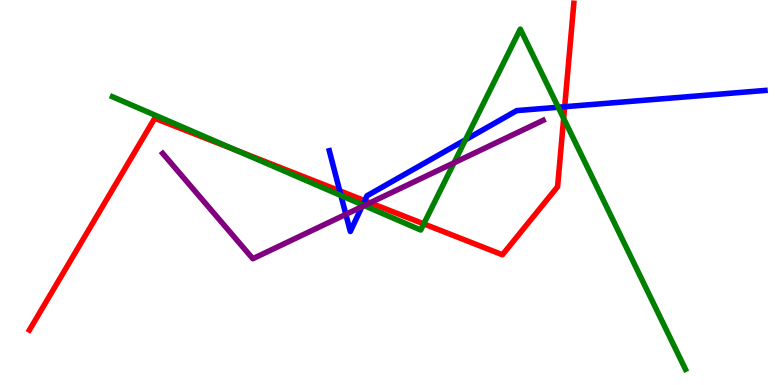[{'lines': ['blue', 'red'], 'intersections': [{'x': 4.38, 'y': 5.04}, {'x': 4.71, 'y': 4.79}, {'x': 7.29, 'y': 7.23}]}, {'lines': ['green', 'red'], 'intersections': [{'x': 3.05, 'y': 6.1}, {'x': 5.47, 'y': 4.19}, {'x': 7.27, 'y': 6.93}]}, {'lines': ['purple', 'red'], 'intersections': [{'x': 4.78, 'y': 4.73}]}, {'lines': ['blue', 'green'], 'intersections': [{'x': 4.4, 'y': 4.92}, {'x': 4.68, 'y': 4.68}, {'x': 6.01, 'y': 6.37}, {'x': 7.2, 'y': 7.21}]}, {'lines': ['blue', 'purple'], 'intersections': [{'x': 4.46, 'y': 4.43}, {'x': 4.67, 'y': 4.63}]}, {'lines': ['green', 'purple'], 'intersections': [{'x': 4.7, 'y': 4.66}, {'x': 5.86, 'y': 5.77}]}]